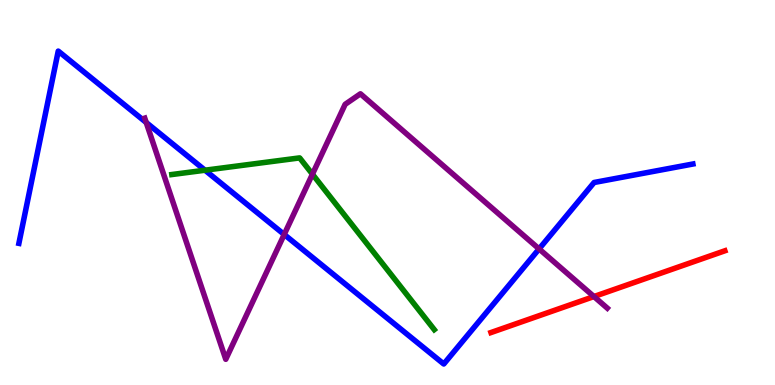[{'lines': ['blue', 'red'], 'intersections': []}, {'lines': ['green', 'red'], 'intersections': []}, {'lines': ['purple', 'red'], 'intersections': [{'x': 7.66, 'y': 2.3}]}, {'lines': ['blue', 'green'], 'intersections': [{'x': 2.65, 'y': 5.58}]}, {'lines': ['blue', 'purple'], 'intersections': [{'x': 1.89, 'y': 6.82}, {'x': 3.67, 'y': 3.91}, {'x': 6.96, 'y': 3.53}]}, {'lines': ['green', 'purple'], 'intersections': [{'x': 4.03, 'y': 5.48}]}]